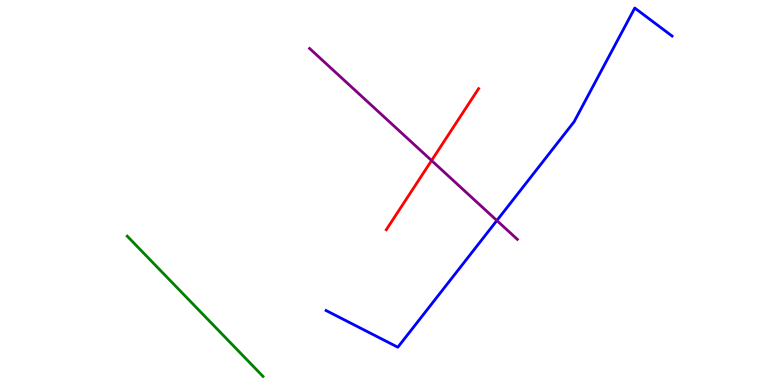[{'lines': ['blue', 'red'], 'intersections': []}, {'lines': ['green', 'red'], 'intersections': []}, {'lines': ['purple', 'red'], 'intersections': [{'x': 5.57, 'y': 5.83}]}, {'lines': ['blue', 'green'], 'intersections': []}, {'lines': ['blue', 'purple'], 'intersections': [{'x': 6.41, 'y': 4.27}]}, {'lines': ['green', 'purple'], 'intersections': []}]